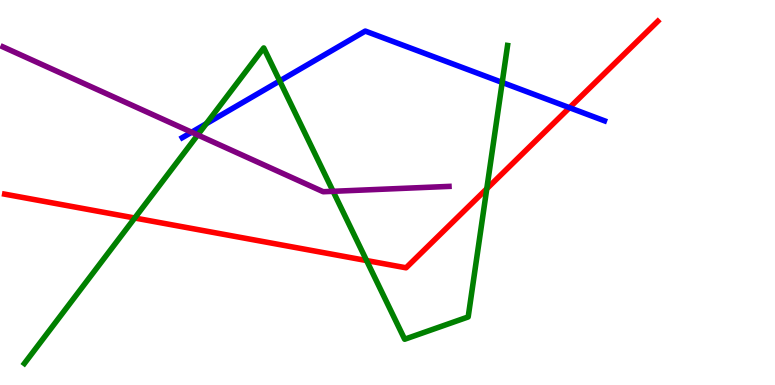[{'lines': ['blue', 'red'], 'intersections': [{'x': 7.35, 'y': 7.2}]}, {'lines': ['green', 'red'], 'intersections': [{'x': 1.74, 'y': 4.34}, {'x': 4.73, 'y': 3.23}, {'x': 6.28, 'y': 5.1}]}, {'lines': ['purple', 'red'], 'intersections': []}, {'lines': ['blue', 'green'], 'intersections': [{'x': 2.66, 'y': 6.79}, {'x': 3.61, 'y': 7.9}, {'x': 6.48, 'y': 7.86}]}, {'lines': ['blue', 'purple'], 'intersections': [{'x': 2.47, 'y': 6.57}]}, {'lines': ['green', 'purple'], 'intersections': [{'x': 2.55, 'y': 6.49}, {'x': 4.3, 'y': 5.03}]}]